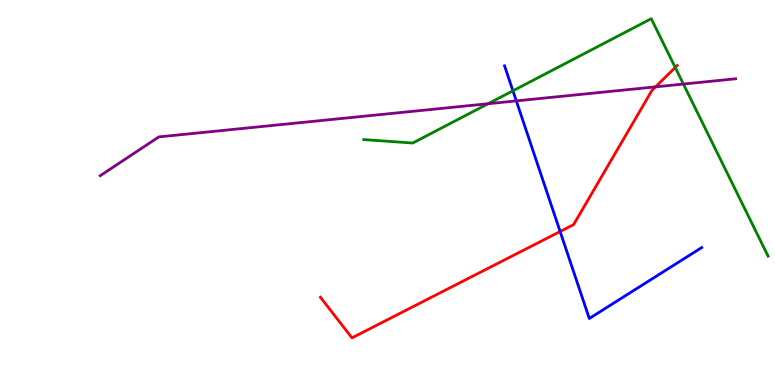[{'lines': ['blue', 'red'], 'intersections': [{'x': 7.23, 'y': 3.99}]}, {'lines': ['green', 'red'], 'intersections': [{'x': 8.71, 'y': 8.25}]}, {'lines': ['purple', 'red'], 'intersections': [{'x': 8.46, 'y': 7.74}]}, {'lines': ['blue', 'green'], 'intersections': [{'x': 6.62, 'y': 7.64}]}, {'lines': ['blue', 'purple'], 'intersections': [{'x': 6.66, 'y': 7.38}]}, {'lines': ['green', 'purple'], 'intersections': [{'x': 6.3, 'y': 7.31}, {'x': 8.82, 'y': 7.82}]}]